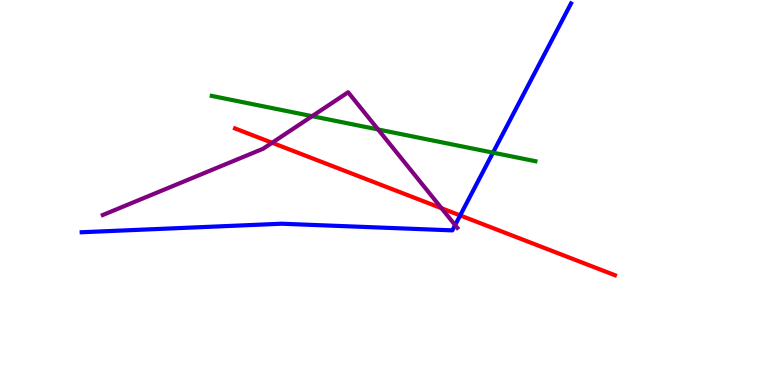[{'lines': ['blue', 'red'], 'intersections': [{'x': 5.94, 'y': 4.4}]}, {'lines': ['green', 'red'], 'intersections': []}, {'lines': ['purple', 'red'], 'intersections': [{'x': 3.51, 'y': 6.29}, {'x': 5.7, 'y': 4.59}]}, {'lines': ['blue', 'green'], 'intersections': [{'x': 6.36, 'y': 6.04}]}, {'lines': ['blue', 'purple'], 'intersections': [{'x': 5.87, 'y': 4.15}]}, {'lines': ['green', 'purple'], 'intersections': [{'x': 4.03, 'y': 6.98}, {'x': 4.88, 'y': 6.64}]}]